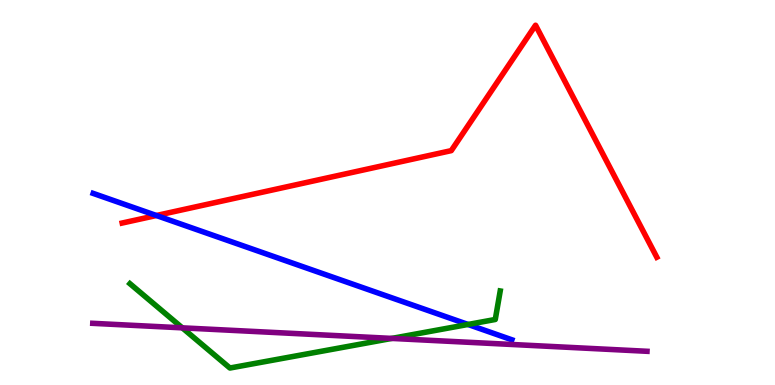[{'lines': ['blue', 'red'], 'intersections': [{'x': 2.02, 'y': 4.4}]}, {'lines': ['green', 'red'], 'intersections': []}, {'lines': ['purple', 'red'], 'intersections': []}, {'lines': ['blue', 'green'], 'intersections': [{'x': 6.04, 'y': 1.57}]}, {'lines': ['blue', 'purple'], 'intersections': []}, {'lines': ['green', 'purple'], 'intersections': [{'x': 2.35, 'y': 1.48}, {'x': 5.06, 'y': 1.21}]}]